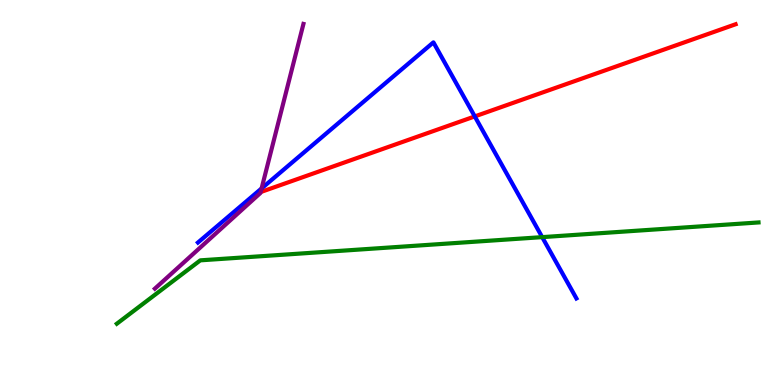[{'lines': ['blue', 'red'], 'intersections': [{'x': 6.13, 'y': 6.98}]}, {'lines': ['green', 'red'], 'intersections': []}, {'lines': ['purple', 'red'], 'intersections': [{'x': 3.36, 'y': 5.01}]}, {'lines': ['blue', 'green'], 'intersections': [{'x': 7.0, 'y': 3.84}]}, {'lines': ['blue', 'purple'], 'intersections': [{'x': 3.38, 'y': 5.11}]}, {'lines': ['green', 'purple'], 'intersections': []}]